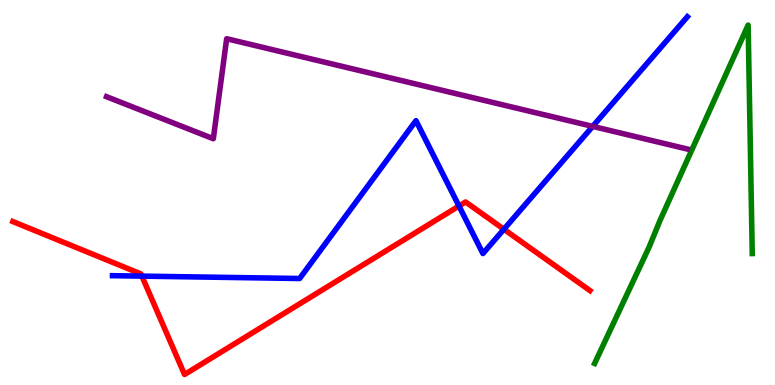[{'lines': ['blue', 'red'], 'intersections': [{'x': 1.83, 'y': 2.83}, {'x': 5.92, 'y': 4.65}, {'x': 6.5, 'y': 4.05}]}, {'lines': ['green', 'red'], 'intersections': []}, {'lines': ['purple', 'red'], 'intersections': []}, {'lines': ['blue', 'green'], 'intersections': []}, {'lines': ['blue', 'purple'], 'intersections': [{'x': 7.65, 'y': 6.72}]}, {'lines': ['green', 'purple'], 'intersections': []}]